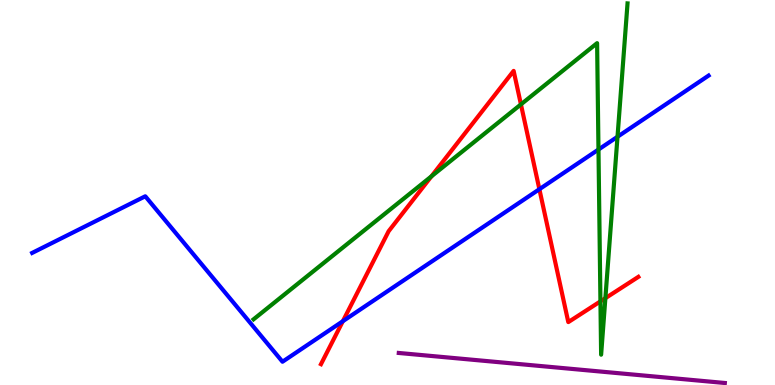[{'lines': ['blue', 'red'], 'intersections': [{'x': 4.42, 'y': 1.66}, {'x': 6.96, 'y': 5.09}]}, {'lines': ['green', 'red'], 'intersections': [{'x': 5.57, 'y': 5.42}, {'x': 6.72, 'y': 7.29}, {'x': 7.75, 'y': 2.17}, {'x': 7.81, 'y': 2.26}]}, {'lines': ['purple', 'red'], 'intersections': []}, {'lines': ['blue', 'green'], 'intersections': [{'x': 7.72, 'y': 6.12}, {'x': 7.97, 'y': 6.45}]}, {'lines': ['blue', 'purple'], 'intersections': []}, {'lines': ['green', 'purple'], 'intersections': []}]